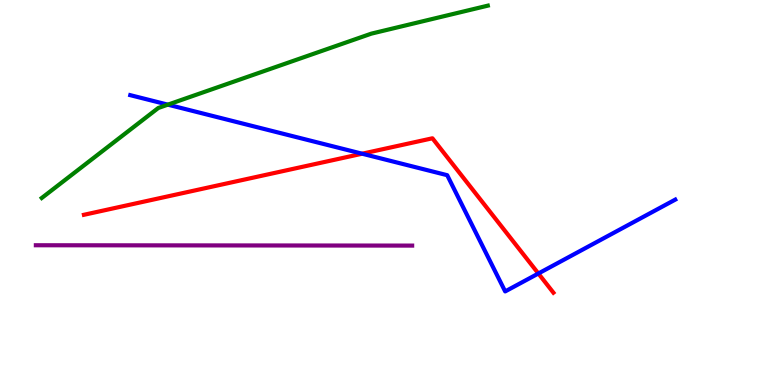[{'lines': ['blue', 'red'], 'intersections': [{'x': 4.67, 'y': 6.01}, {'x': 6.95, 'y': 2.9}]}, {'lines': ['green', 'red'], 'intersections': []}, {'lines': ['purple', 'red'], 'intersections': []}, {'lines': ['blue', 'green'], 'intersections': [{'x': 2.17, 'y': 7.28}]}, {'lines': ['blue', 'purple'], 'intersections': []}, {'lines': ['green', 'purple'], 'intersections': []}]